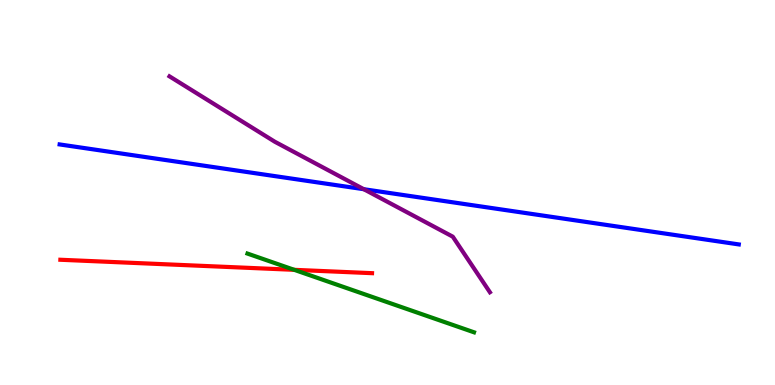[{'lines': ['blue', 'red'], 'intersections': []}, {'lines': ['green', 'red'], 'intersections': [{'x': 3.8, 'y': 2.99}]}, {'lines': ['purple', 'red'], 'intersections': []}, {'lines': ['blue', 'green'], 'intersections': []}, {'lines': ['blue', 'purple'], 'intersections': [{'x': 4.69, 'y': 5.09}]}, {'lines': ['green', 'purple'], 'intersections': []}]